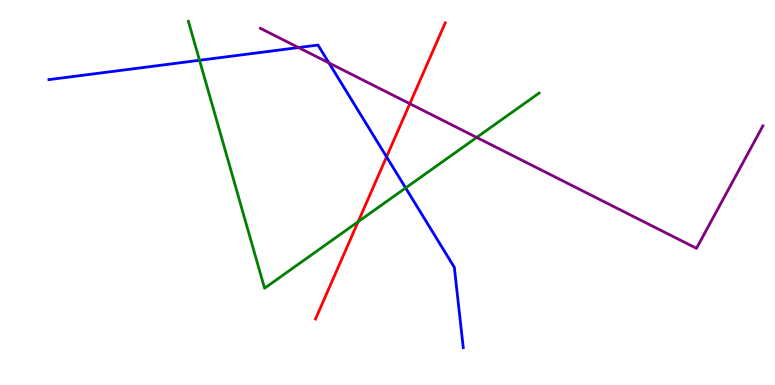[{'lines': ['blue', 'red'], 'intersections': [{'x': 4.99, 'y': 5.93}]}, {'lines': ['green', 'red'], 'intersections': [{'x': 4.62, 'y': 4.24}]}, {'lines': ['purple', 'red'], 'intersections': [{'x': 5.29, 'y': 7.31}]}, {'lines': ['blue', 'green'], 'intersections': [{'x': 2.57, 'y': 8.43}, {'x': 5.23, 'y': 5.12}]}, {'lines': ['blue', 'purple'], 'intersections': [{'x': 3.85, 'y': 8.76}, {'x': 4.24, 'y': 8.37}]}, {'lines': ['green', 'purple'], 'intersections': [{'x': 6.15, 'y': 6.43}]}]